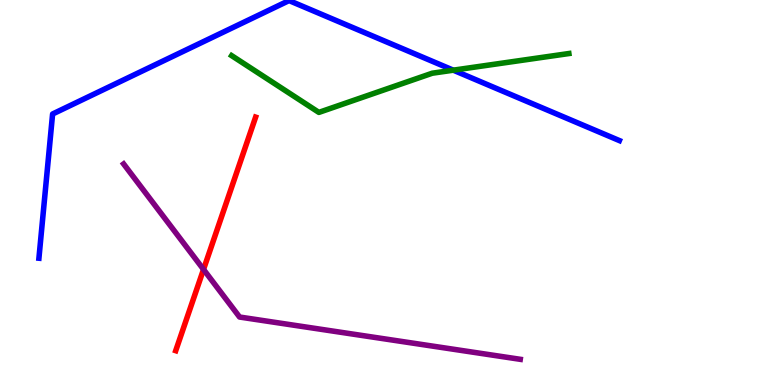[{'lines': ['blue', 'red'], 'intersections': []}, {'lines': ['green', 'red'], 'intersections': []}, {'lines': ['purple', 'red'], 'intersections': [{'x': 2.63, 'y': 3.0}]}, {'lines': ['blue', 'green'], 'intersections': [{'x': 5.85, 'y': 8.18}]}, {'lines': ['blue', 'purple'], 'intersections': []}, {'lines': ['green', 'purple'], 'intersections': []}]